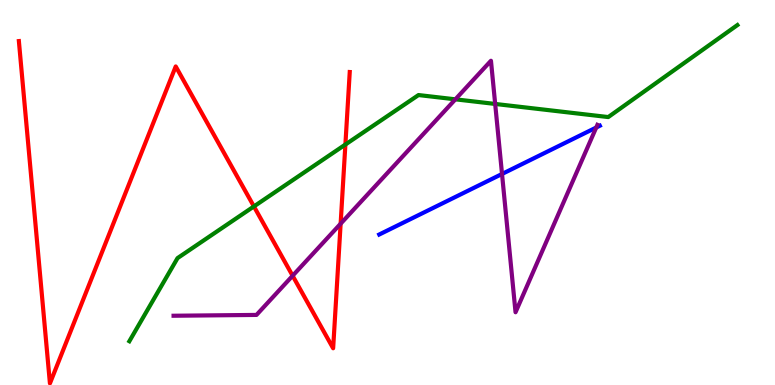[{'lines': ['blue', 'red'], 'intersections': []}, {'lines': ['green', 'red'], 'intersections': [{'x': 3.28, 'y': 4.64}, {'x': 4.46, 'y': 6.25}]}, {'lines': ['purple', 'red'], 'intersections': [{'x': 3.78, 'y': 2.84}, {'x': 4.4, 'y': 4.19}]}, {'lines': ['blue', 'green'], 'intersections': []}, {'lines': ['blue', 'purple'], 'intersections': [{'x': 6.48, 'y': 5.48}, {'x': 7.69, 'y': 6.69}]}, {'lines': ['green', 'purple'], 'intersections': [{'x': 5.88, 'y': 7.42}, {'x': 6.39, 'y': 7.3}]}]